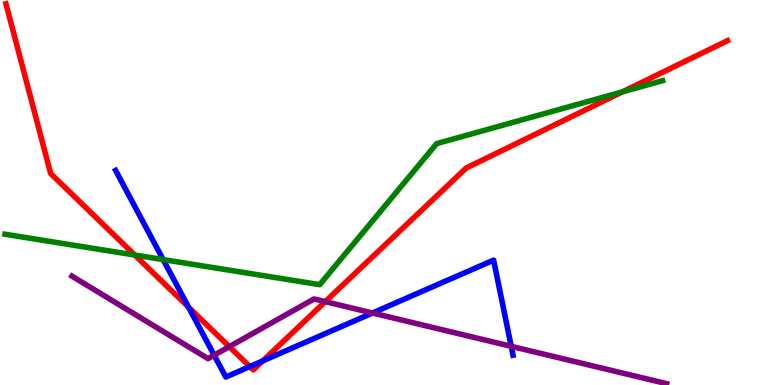[{'lines': ['blue', 'red'], 'intersections': [{'x': 2.43, 'y': 2.02}, {'x': 3.22, 'y': 0.479}, {'x': 3.39, 'y': 0.625}]}, {'lines': ['green', 'red'], 'intersections': [{'x': 1.74, 'y': 3.38}, {'x': 8.03, 'y': 7.61}]}, {'lines': ['purple', 'red'], 'intersections': [{'x': 2.96, 'y': 0.996}, {'x': 4.2, 'y': 2.16}]}, {'lines': ['blue', 'green'], 'intersections': [{'x': 2.11, 'y': 3.26}]}, {'lines': ['blue', 'purple'], 'intersections': [{'x': 2.76, 'y': 0.774}, {'x': 4.81, 'y': 1.87}, {'x': 6.6, 'y': 1.0}]}, {'lines': ['green', 'purple'], 'intersections': []}]